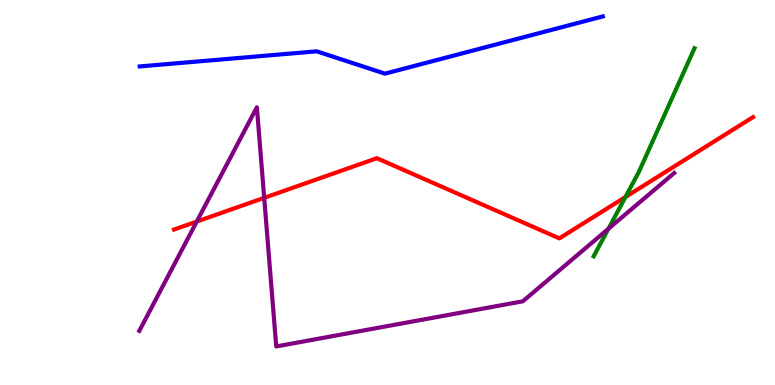[{'lines': ['blue', 'red'], 'intersections': []}, {'lines': ['green', 'red'], 'intersections': [{'x': 8.07, 'y': 4.88}]}, {'lines': ['purple', 'red'], 'intersections': [{'x': 2.54, 'y': 4.25}, {'x': 3.41, 'y': 4.86}]}, {'lines': ['blue', 'green'], 'intersections': []}, {'lines': ['blue', 'purple'], 'intersections': []}, {'lines': ['green', 'purple'], 'intersections': [{'x': 7.85, 'y': 4.06}]}]